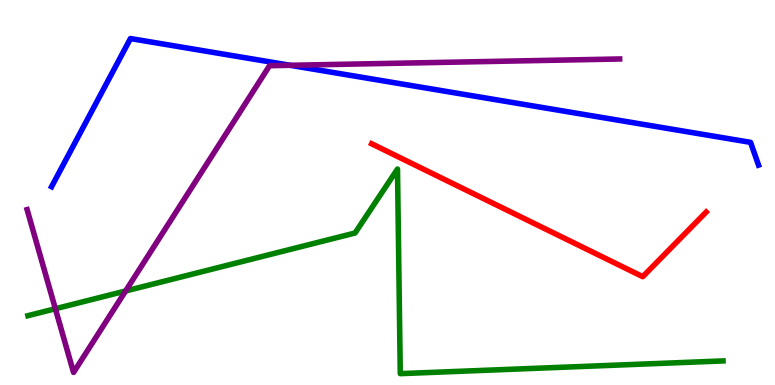[{'lines': ['blue', 'red'], 'intersections': []}, {'lines': ['green', 'red'], 'intersections': []}, {'lines': ['purple', 'red'], 'intersections': []}, {'lines': ['blue', 'green'], 'intersections': []}, {'lines': ['blue', 'purple'], 'intersections': [{'x': 3.74, 'y': 8.3}]}, {'lines': ['green', 'purple'], 'intersections': [{'x': 0.714, 'y': 1.98}, {'x': 1.62, 'y': 2.44}]}]